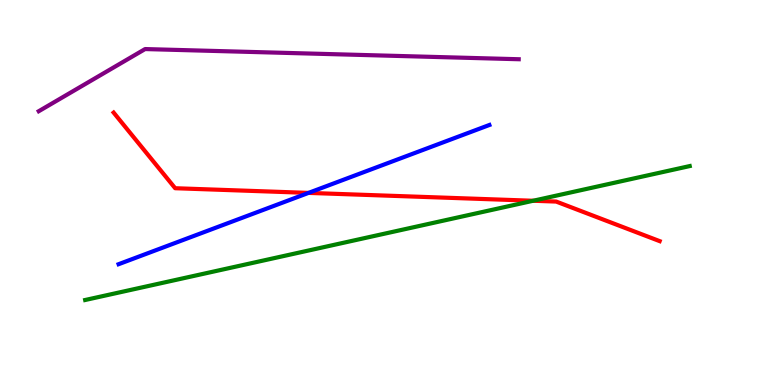[{'lines': ['blue', 'red'], 'intersections': [{'x': 3.98, 'y': 4.99}]}, {'lines': ['green', 'red'], 'intersections': [{'x': 6.88, 'y': 4.79}]}, {'lines': ['purple', 'red'], 'intersections': []}, {'lines': ['blue', 'green'], 'intersections': []}, {'lines': ['blue', 'purple'], 'intersections': []}, {'lines': ['green', 'purple'], 'intersections': []}]